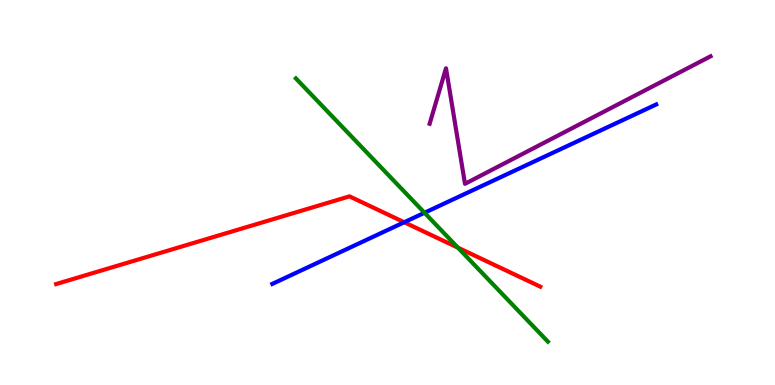[{'lines': ['blue', 'red'], 'intersections': [{'x': 5.22, 'y': 4.23}]}, {'lines': ['green', 'red'], 'intersections': [{'x': 5.91, 'y': 3.57}]}, {'lines': ['purple', 'red'], 'intersections': []}, {'lines': ['blue', 'green'], 'intersections': [{'x': 5.48, 'y': 4.47}]}, {'lines': ['blue', 'purple'], 'intersections': []}, {'lines': ['green', 'purple'], 'intersections': []}]